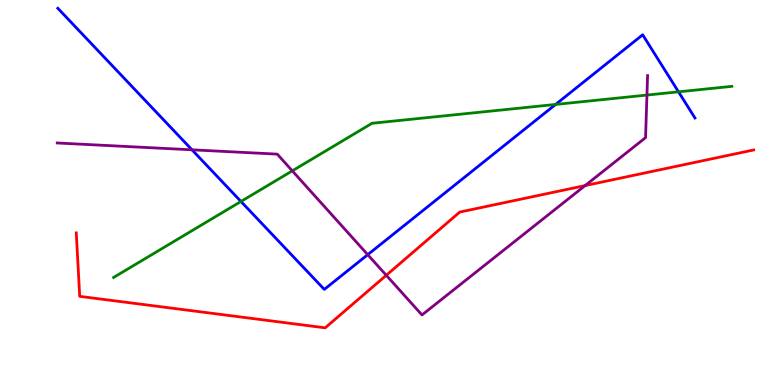[{'lines': ['blue', 'red'], 'intersections': []}, {'lines': ['green', 'red'], 'intersections': []}, {'lines': ['purple', 'red'], 'intersections': [{'x': 4.98, 'y': 2.85}, {'x': 7.55, 'y': 5.18}]}, {'lines': ['blue', 'green'], 'intersections': [{'x': 3.11, 'y': 4.77}, {'x': 7.17, 'y': 7.29}, {'x': 8.75, 'y': 7.62}]}, {'lines': ['blue', 'purple'], 'intersections': [{'x': 2.48, 'y': 6.11}, {'x': 4.74, 'y': 3.39}]}, {'lines': ['green', 'purple'], 'intersections': [{'x': 3.77, 'y': 5.56}, {'x': 8.35, 'y': 7.53}]}]